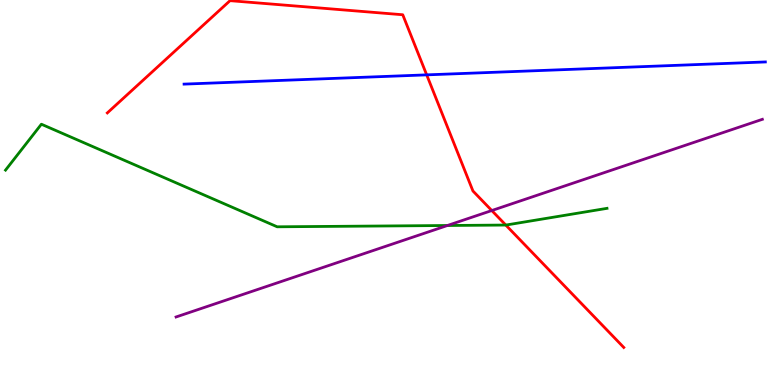[{'lines': ['blue', 'red'], 'intersections': [{'x': 5.51, 'y': 8.06}]}, {'lines': ['green', 'red'], 'intersections': [{'x': 6.53, 'y': 4.15}]}, {'lines': ['purple', 'red'], 'intersections': [{'x': 6.35, 'y': 4.53}]}, {'lines': ['blue', 'green'], 'intersections': []}, {'lines': ['blue', 'purple'], 'intersections': []}, {'lines': ['green', 'purple'], 'intersections': [{'x': 5.77, 'y': 4.14}]}]